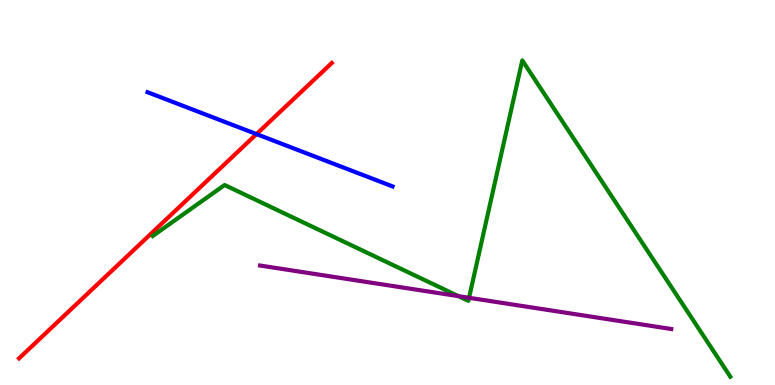[{'lines': ['blue', 'red'], 'intersections': [{'x': 3.31, 'y': 6.52}]}, {'lines': ['green', 'red'], 'intersections': []}, {'lines': ['purple', 'red'], 'intersections': []}, {'lines': ['blue', 'green'], 'intersections': []}, {'lines': ['blue', 'purple'], 'intersections': []}, {'lines': ['green', 'purple'], 'intersections': [{'x': 5.92, 'y': 2.31}, {'x': 6.05, 'y': 2.27}]}]